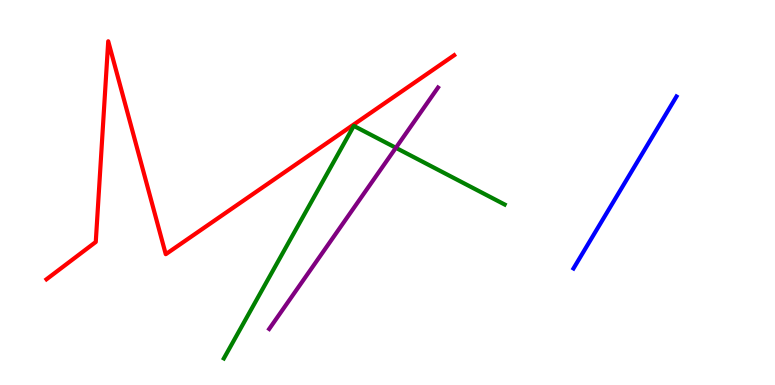[{'lines': ['blue', 'red'], 'intersections': []}, {'lines': ['green', 'red'], 'intersections': []}, {'lines': ['purple', 'red'], 'intersections': []}, {'lines': ['blue', 'green'], 'intersections': []}, {'lines': ['blue', 'purple'], 'intersections': []}, {'lines': ['green', 'purple'], 'intersections': [{'x': 5.11, 'y': 6.16}]}]